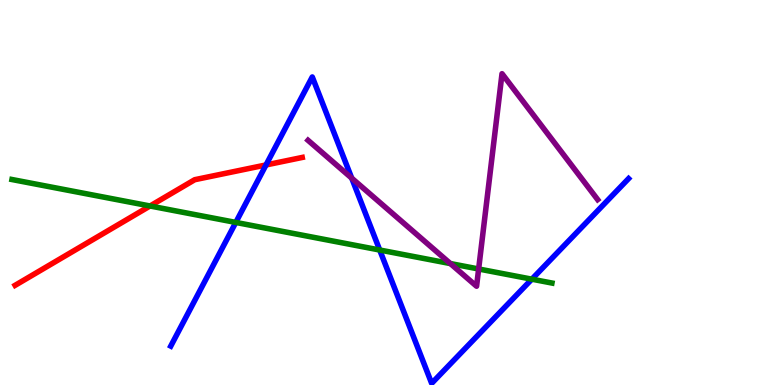[{'lines': ['blue', 'red'], 'intersections': [{'x': 3.43, 'y': 5.72}]}, {'lines': ['green', 'red'], 'intersections': [{'x': 1.94, 'y': 4.65}]}, {'lines': ['purple', 'red'], 'intersections': []}, {'lines': ['blue', 'green'], 'intersections': [{'x': 3.04, 'y': 4.22}, {'x': 4.9, 'y': 3.51}, {'x': 6.86, 'y': 2.75}]}, {'lines': ['blue', 'purple'], 'intersections': [{'x': 4.54, 'y': 5.37}]}, {'lines': ['green', 'purple'], 'intersections': [{'x': 5.81, 'y': 3.15}, {'x': 6.18, 'y': 3.01}]}]